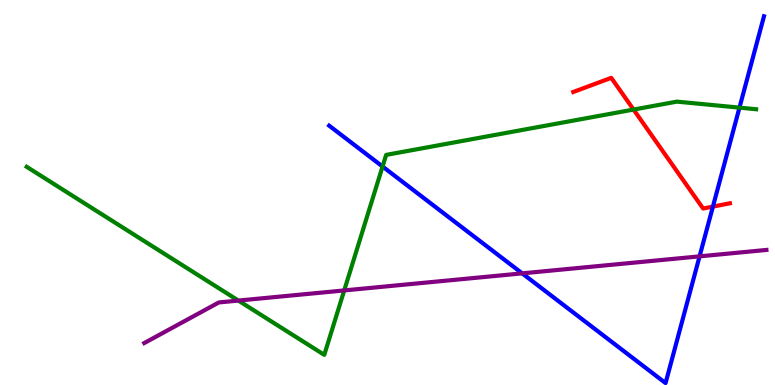[{'lines': ['blue', 'red'], 'intersections': [{'x': 9.2, 'y': 4.63}]}, {'lines': ['green', 'red'], 'intersections': [{'x': 8.17, 'y': 7.15}]}, {'lines': ['purple', 'red'], 'intersections': []}, {'lines': ['blue', 'green'], 'intersections': [{'x': 4.94, 'y': 5.67}, {'x': 9.54, 'y': 7.2}]}, {'lines': ['blue', 'purple'], 'intersections': [{'x': 6.74, 'y': 2.9}, {'x': 9.03, 'y': 3.34}]}, {'lines': ['green', 'purple'], 'intersections': [{'x': 3.08, 'y': 2.19}, {'x': 4.44, 'y': 2.46}]}]